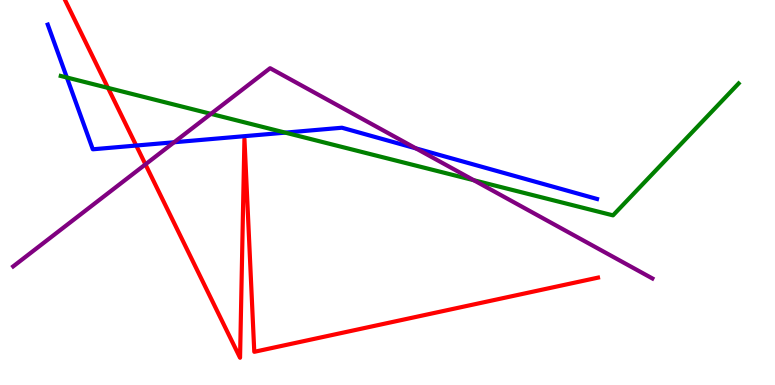[{'lines': ['blue', 'red'], 'intersections': [{'x': 1.76, 'y': 6.22}]}, {'lines': ['green', 'red'], 'intersections': [{'x': 1.39, 'y': 7.72}]}, {'lines': ['purple', 'red'], 'intersections': [{'x': 1.88, 'y': 5.73}]}, {'lines': ['blue', 'green'], 'intersections': [{'x': 0.863, 'y': 7.99}, {'x': 3.68, 'y': 6.55}]}, {'lines': ['blue', 'purple'], 'intersections': [{'x': 2.25, 'y': 6.3}, {'x': 5.37, 'y': 6.15}]}, {'lines': ['green', 'purple'], 'intersections': [{'x': 2.72, 'y': 7.04}, {'x': 6.11, 'y': 5.32}]}]